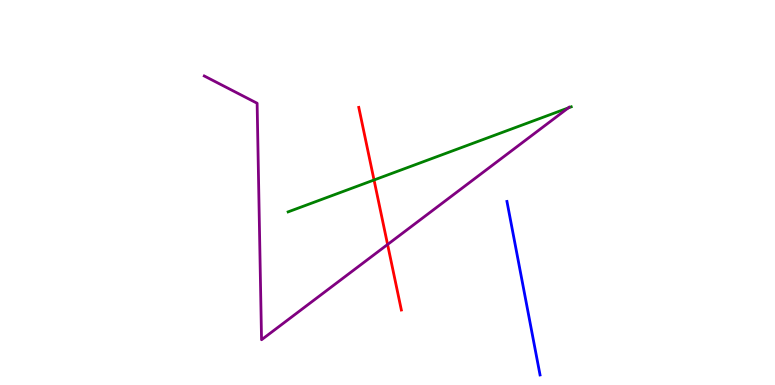[{'lines': ['blue', 'red'], 'intersections': []}, {'lines': ['green', 'red'], 'intersections': [{'x': 4.83, 'y': 5.32}]}, {'lines': ['purple', 'red'], 'intersections': [{'x': 5.0, 'y': 3.65}]}, {'lines': ['blue', 'green'], 'intersections': []}, {'lines': ['blue', 'purple'], 'intersections': []}, {'lines': ['green', 'purple'], 'intersections': [{'x': 7.33, 'y': 7.2}]}]